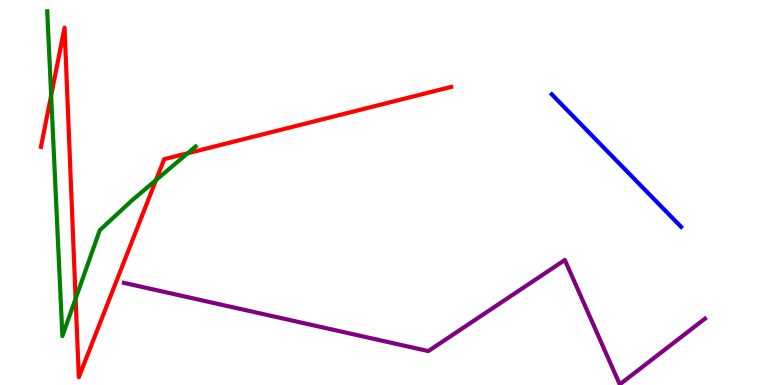[{'lines': ['blue', 'red'], 'intersections': []}, {'lines': ['green', 'red'], 'intersections': [{'x': 0.66, 'y': 7.52}, {'x': 0.976, 'y': 2.24}, {'x': 2.01, 'y': 5.32}, {'x': 2.42, 'y': 6.02}]}, {'lines': ['purple', 'red'], 'intersections': []}, {'lines': ['blue', 'green'], 'intersections': []}, {'lines': ['blue', 'purple'], 'intersections': []}, {'lines': ['green', 'purple'], 'intersections': []}]